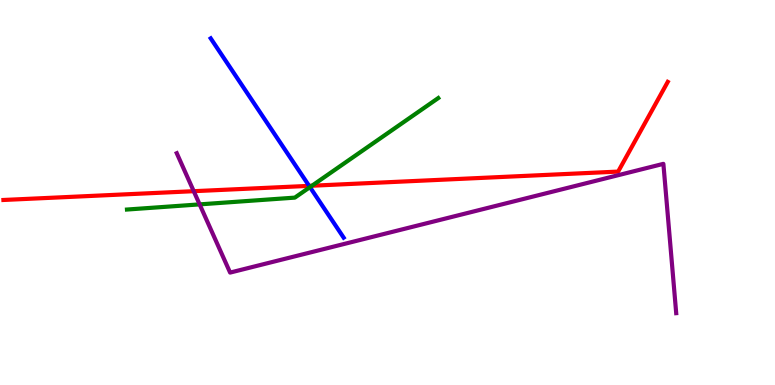[{'lines': ['blue', 'red'], 'intersections': [{'x': 3.99, 'y': 5.17}]}, {'lines': ['green', 'red'], 'intersections': [{'x': 4.03, 'y': 5.18}]}, {'lines': ['purple', 'red'], 'intersections': [{'x': 2.5, 'y': 5.03}]}, {'lines': ['blue', 'green'], 'intersections': [{'x': 4.0, 'y': 5.14}]}, {'lines': ['blue', 'purple'], 'intersections': []}, {'lines': ['green', 'purple'], 'intersections': [{'x': 2.58, 'y': 4.69}]}]